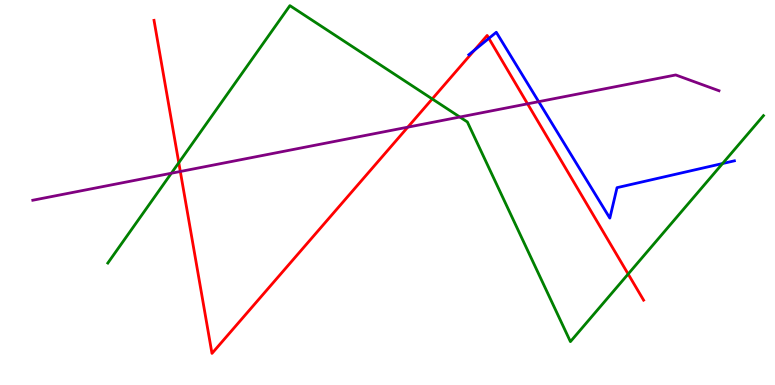[{'lines': ['blue', 'red'], 'intersections': [{'x': 6.12, 'y': 8.7}, {'x': 6.31, 'y': 9.0}]}, {'lines': ['green', 'red'], 'intersections': [{'x': 2.31, 'y': 5.77}, {'x': 5.58, 'y': 7.43}, {'x': 8.11, 'y': 2.88}]}, {'lines': ['purple', 'red'], 'intersections': [{'x': 2.33, 'y': 5.55}, {'x': 5.26, 'y': 6.7}, {'x': 6.81, 'y': 7.3}]}, {'lines': ['blue', 'green'], 'intersections': [{'x': 9.32, 'y': 5.75}]}, {'lines': ['blue', 'purple'], 'intersections': [{'x': 6.95, 'y': 7.36}]}, {'lines': ['green', 'purple'], 'intersections': [{'x': 2.21, 'y': 5.5}, {'x': 5.93, 'y': 6.96}]}]